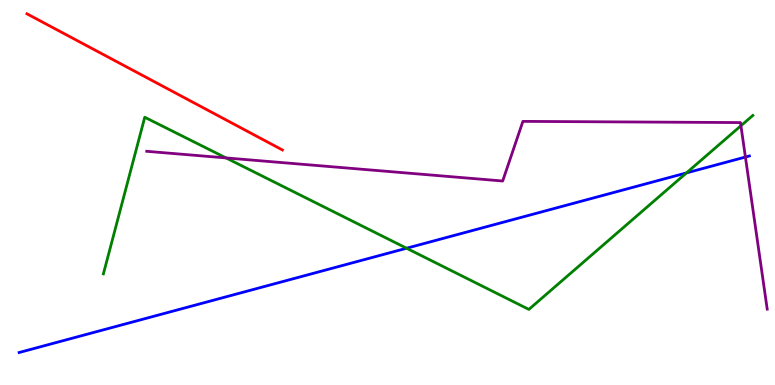[{'lines': ['blue', 'red'], 'intersections': []}, {'lines': ['green', 'red'], 'intersections': []}, {'lines': ['purple', 'red'], 'intersections': []}, {'lines': ['blue', 'green'], 'intersections': [{'x': 5.25, 'y': 3.55}, {'x': 8.86, 'y': 5.51}]}, {'lines': ['blue', 'purple'], 'intersections': [{'x': 9.62, 'y': 5.92}]}, {'lines': ['green', 'purple'], 'intersections': [{'x': 2.92, 'y': 5.9}, {'x': 9.56, 'y': 6.73}]}]